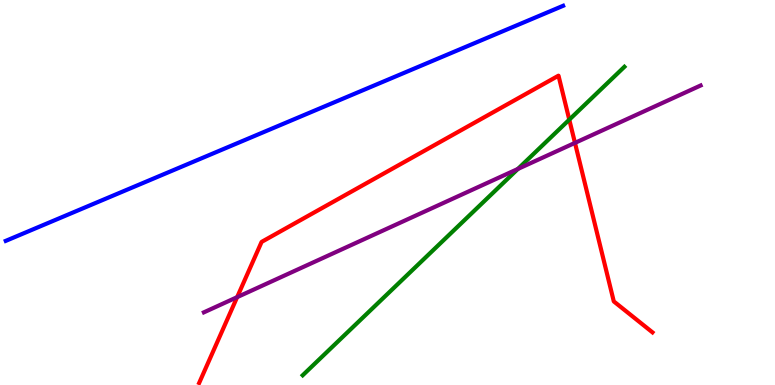[{'lines': ['blue', 'red'], 'intersections': []}, {'lines': ['green', 'red'], 'intersections': [{'x': 7.35, 'y': 6.89}]}, {'lines': ['purple', 'red'], 'intersections': [{'x': 3.06, 'y': 2.28}, {'x': 7.42, 'y': 6.29}]}, {'lines': ['blue', 'green'], 'intersections': []}, {'lines': ['blue', 'purple'], 'intersections': []}, {'lines': ['green', 'purple'], 'intersections': [{'x': 6.68, 'y': 5.61}]}]